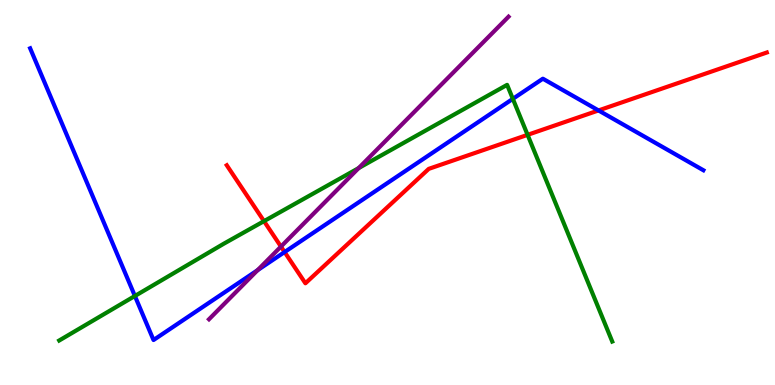[{'lines': ['blue', 'red'], 'intersections': [{'x': 3.67, 'y': 3.45}, {'x': 7.72, 'y': 7.13}]}, {'lines': ['green', 'red'], 'intersections': [{'x': 3.41, 'y': 4.26}, {'x': 6.81, 'y': 6.5}]}, {'lines': ['purple', 'red'], 'intersections': [{'x': 3.63, 'y': 3.6}]}, {'lines': ['blue', 'green'], 'intersections': [{'x': 1.74, 'y': 2.31}, {'x': 6.62, 'y': 7.43}]}, {'lines': ['blue', 'purple'], 'intersections': [{'x': 3.32, 'y': 2.98}]}, {'lines': ['green', 'purple'], 'intersections': [{'x': 4.63, 'y': 5.63}]}]